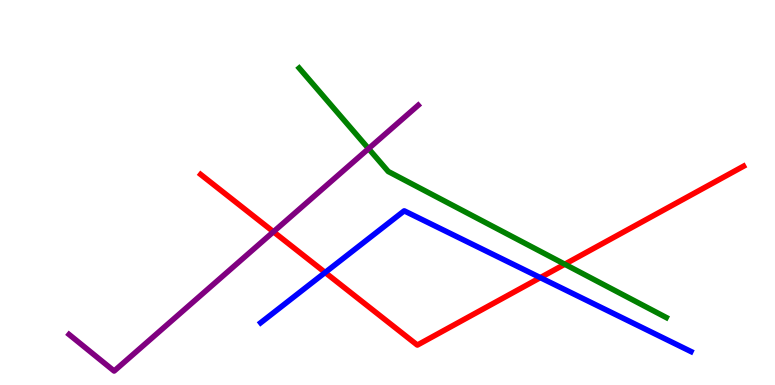[{'lines': ['blue', 'red'], 'intersections': [{'x': 4.2, 'y': 2.92}, {'x': 6.97, 'y': 2.79}]}, {'lines': ['green', 'red'], 'intersections': [{'x': 7.29, 'y': 3.14}]}, {'lines': ['purple', 'red'], 'intersections': [{'x': 3.53, 'y': 3.98}]}, {'lines': ['blue', 'green'], 'intersections': []}, {'lines': ['blue', 'purple'], 'intersections': []}, {'lines': ['green', 'purple'], 'intersections': [{'x': 4.76, 'y': 6.14}]}]